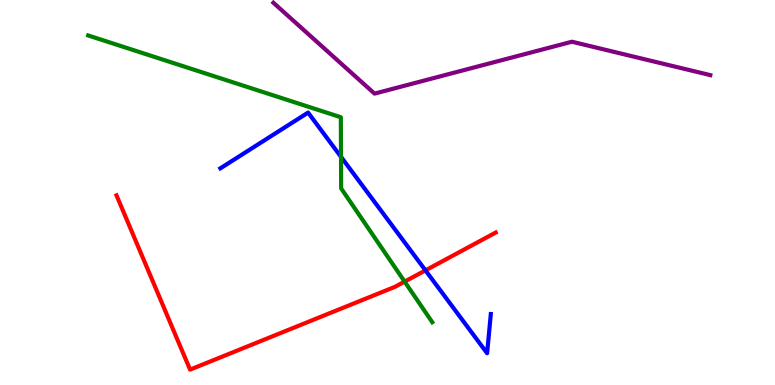[{'lines': ['blue', 'red'], 'intersections': [{'x': 5.49, 'y': 2.98}]}, {'lines': ['green', 'red'], 'intersections': [{'x': 5.22, 'y': 2.69}]}, {'lines': ['purple', 'red'], 'intersections': []}, {'lines': ['blue', 'green'], 'intersections': [{'x': 4.4, 'y': 5.93}]}, {'lines': ['blue', 'purple'], 'intersections': []}, {'lines': ['green', 'purple'], 'intersections': []}]